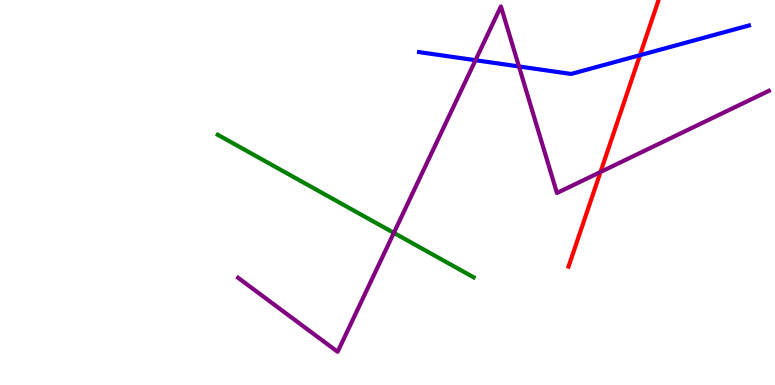[{'lines': ['blue', 'red'], 'intersections': [{'x': 8.26, 'y': 8.57}]}, {'lines': ['green', 'red'], 'intersections': []}, {'lines': ['purple', 'red'], 'intersections': [{'x': 7.75, 'y': 5.53}]}, {'lines': ['blue', 'green'], 'intersections': []}, {'lines': ['blue', 'purple'], 'intersections': [{'x': 6.14, 'y': 8.44}, {'x': 6.7, 'y': 8.27}]}, {'lines': ['green', 'purple'], 'intersections': [{'x': 5.08, 'y': 3.95}]}]